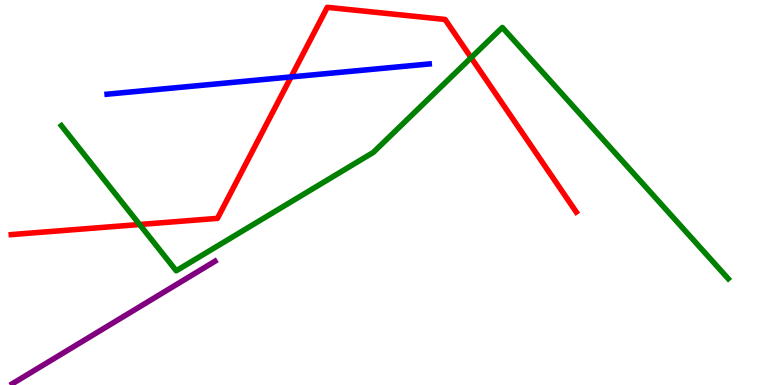[{'lines': ['blue', 'red'], 'intersections': [{'x': 3.76, 'y': 8.0}]}, {'lines': ['green', 'red'], 'intersections': [{'x': 1.8, 'y': 4.17}, {'x': 6.08, 'y': 8.5}]}, {'lines': ['purple', 'red'], 'intersections': []}, {'lines': ['blue', 'green'], 'intersections': []}, {'lines': ['blue', 'purple'], 'intersections': []}, {'lines': ['green', 'purple'], 'intersections': []}]